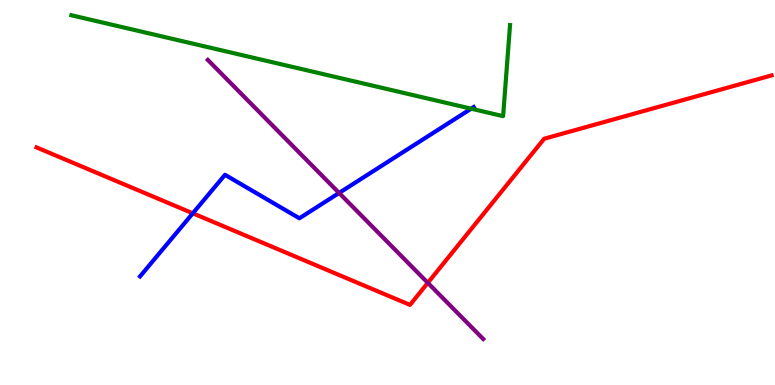[{'lines': ['blue', 'red'], 'intersections': [{'x': 2.49, 'y': 4.46}]}, {'lines': ['green', 'red'], 'intersections': []}, {'lines': ['purple', 'red'], 'intersections': [{'x': 5.52, 'y': 2.65}]}, {'lines': ['blue', 'green'], 'intersections': [{'x': 6.08, 'y': 7.18}]}, {'lines': ['blue', 'purple'], 'intersections': [{'x': 4.38, 'y': 4.99}]}, {'lines': ['green', 'purple'], 'intersections': []}]